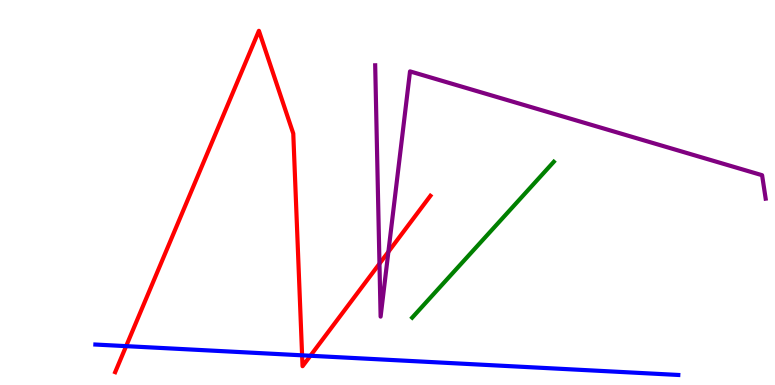[{'lines': ['blue', 'red'], 'intersections': [{'x': 1.63, 'y': 1.01}, {'x': 3.9, 'y': 0.771}, {'x': 4.01, 'y': 0.76}]}, {'lines': ['green', 'red'], 'intersections': []}, {'lines': ['purple', 'red'], 'intersections': [{'x': 4.9, 'y': 3.15}, {'x': 5.01, 'y': 3.46}]}, {'lines': ['blue', 'green'], 'intersections': []}, {'lines': ['blue', 'purple'], 'intersections': []}, {'lines': ['green', 'purple'], 'intersections': []}]